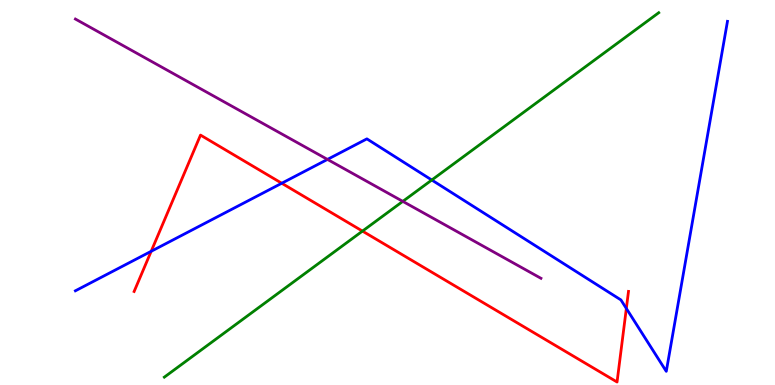[{'lines': ['blue', 'red'], 'intersections': [{'x': 1.95, 'y': 3.47}, {'x': 3.64, 'y': 5.24}, {'x': 8.08, 'y': 1.99}]}, {'lines': ['green', 'red'], 'intersections': [{'x': 4.68, 'y': 4.0}]}, {'lines': ['purple', 'red'], 'intersections': []}, {'lines': ['blue', 'green'], 'intersections': [{'x': 5.57, 'y': 5.32}]}, {'lines': ['blue', 'purple'], 'intersections': [{'x': 4.23, 'y': 5.86}]}, {'lines': ['green', 'purple'], 'intersections': [{'x': 5.2, 'y': 4.77}]}]